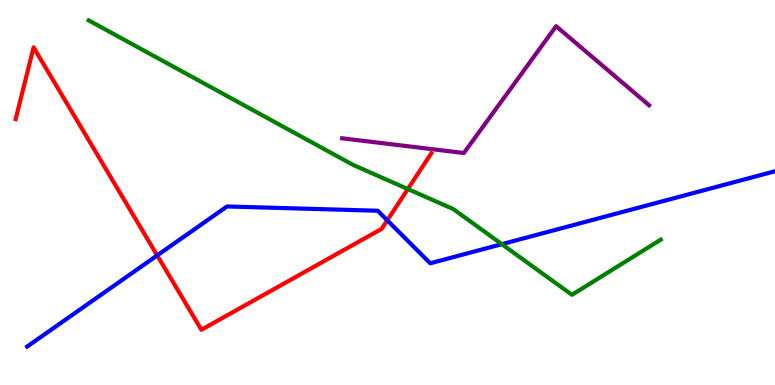[{'lines': ['blue', 'red'], 'intersections': [{'x': 2.03, 'y': 3.37}, {'x': 5.0, 'y': 4.28}]}, {'lines': ['green', 'red'], 'intersections': [{'x': 5.26, 'y': 5.09}]}, {'lines': ['purple', 'red'], 'intersections': []}, {'lines': ['blue', 'green'], 'intersections': [{'x': 6.48, 'y': 3.66}]}, {'lines': ['blue', 'purple'], 'intersections': []}, {'lines': ['green', 'purple'], 'intersections': []}]